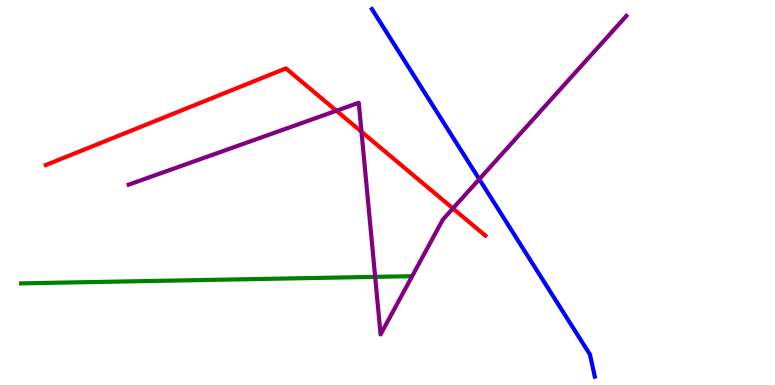[{'lines': ['blue', 'red'], 'intersections': []}, {'lines': ['green', 'red'], 'intersections': []}, {'lines': ['purple', 'red'], 'intersections': [{'x': 4.34, 'y': 7.12}, {'x': 4.66, 'y': 6.58}, {'x': 5.84, 'y': 4.59}]}, {'lines': ['blue', 'green'], 'intersections': []}, {'lines': ['blue', 'purple'], 'intersections': [{'x': 6.18, 'y': 5.35}]}, {'lines': ['green', 'purple'], 'intersections': [{'x': 4.84, 'y': 2.81}]}]